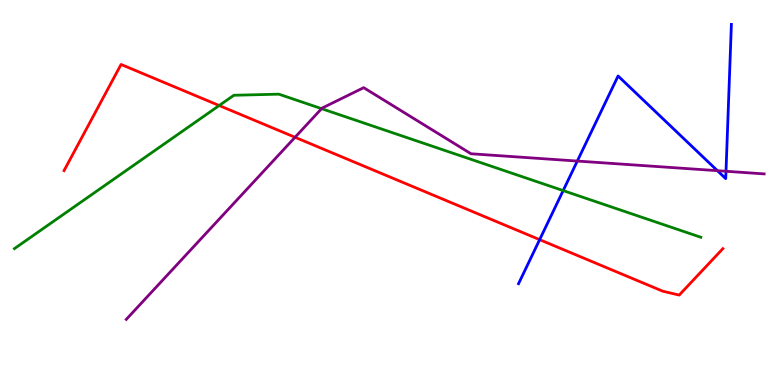[{'lines': ['blue', 'red'], 'intersections': [{'x': 6.96, 'y': 3.77}]}, {'lines': ['green', 'red'], 'intersections': [{'x': 2.83, 'y': 7.26}]}, {'lines': ['purple', 'red'], 'intersections': [{'x': 3.81, 'y': 6.43}]}, {'lines': ['blue', 'green'], 'intersections': [{'x': 7.27, 'y': 5.05}]}, {'lines': ['blue', 'purple'], 'intersections': [{'x': 7.45, 'y': 5.82}, {'x': 9.26, 'y': 5.57}, {'x': 9.37, 'y': 5.55}]}, {'lines': ['green', 'purple'], 'intersections': [{'x': 4.15, 'y': 7.18}]}]